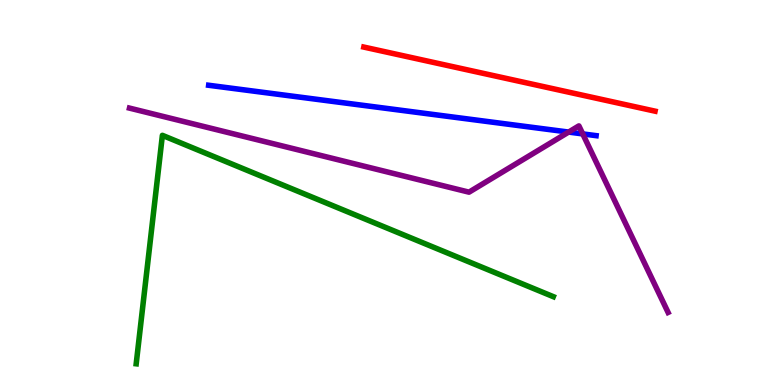[{'lines': ['blue', 'red'], 'intersections': []}, {'lines': ['green', 'red'], 'intersections': []}, {'lines': ['purple', 'red'], 'intersections': []}, {'lines': ['blue', 'green'], 'intersections': []}, {'lines': ['blue', 'purple'], 'intersections': [{'x': 7.34, 'y': 6.57}, {'x': 7.52, 'y': 6.52}]}, {'lines': ['green', 'purple'], 'intersections': []}]